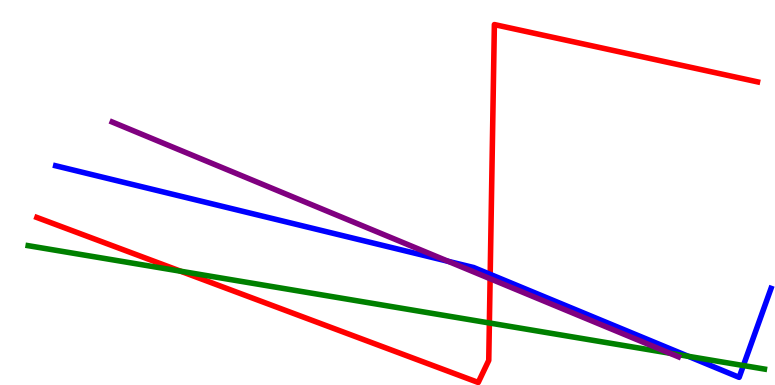[{'lines': ['blue', 'red'], 'intersections': [{'x': 6.33, 'y': 2.87}]}, {'lines': ['green', 'red'], 'intersections': [{'x': 2.33, 'y': 2.95}, {'x': 6.31, 'y': 1.61}]}, {'lines': ['purple', 'red'], 'intersections': [{'x': 6.32, 'y': 2.76}]}, {'lines': ['blue', 'green'], 'intersections': [{'x': 8.88, 'y': 0.745}, {'x': 9.59, 'y': 0.505}]}, {'lines': ['blue', 'purple'], 'intersections': [{'x': 5.78, 'y': 3.21}]}, {'lines': ['green', 'purple'], 'intersections': [{'x': 8.64, 'y': 0.826}]}]